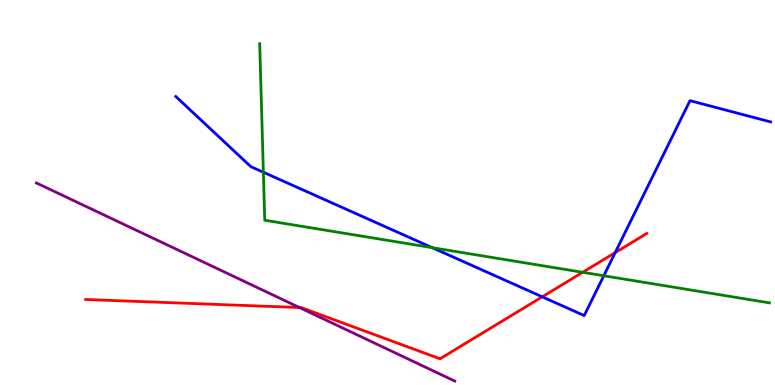[{'lines': ['blue', 'red'], 'intersections': [{'x': 7.0, 'y': 2.29}, {'x': 7.94, 'y': 3.44}]}, {'lines': ['green', 'red'], 'intersections': [{'x': 7.52, 'y': 2.93}]}, {'lines': ['purple', 'red'], 'intersections': [{'x': 3.86, 'y': 2.01}]}, {'lines': ['blue', 'green'], 'intersections': [{'x': 3.4, 'y': 5.53}, {'x': 5.58, 'y': 3.57}, {'x': 7.79, 'y': 2.84}]}, {'lines': ['blue', 'purple'], 'intersections': []}, {'lines': ['green', 'purple'], 'intersections': []}]